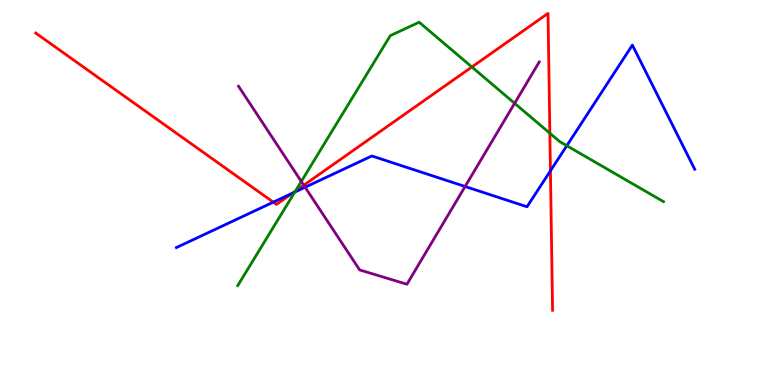[{'lines': ['blue', 'red'], 'intersections': [{'x': 3.53, 'y': 4.75}, {'x': 3.77, 'y': 4.98}, {'x': 7.1, 'y': 5.56}]}, {'lines': ['green', 'red'], 'intersections': [{'x': 3.81, 'y': 5.04}, {'x': 6.09, 'y': 8.26}, {'x': 7.09, 'y': 6.54}]}, {'lines': ['purple', 'red'], 'intersections': [{'x': 3.92, 'y': 5.19}]}, {'lines': ['blue', 'green'], 'intersections': [{'x': 3.8, 'y': 5.01}, {'x': 7.31, 'y': 6.22}]}, {'lines': ['blue', 'purple'], 'intersections': [{'x': 3.94, 'y': 5.14}, {'x': 6.0, 'y': 5.16}]}, {'lines': ['green', 'purple'], 'intersections': [{'x': 3.89, 'y': 5.29}, {'x': 6.64, 'y': 7.32}]}]